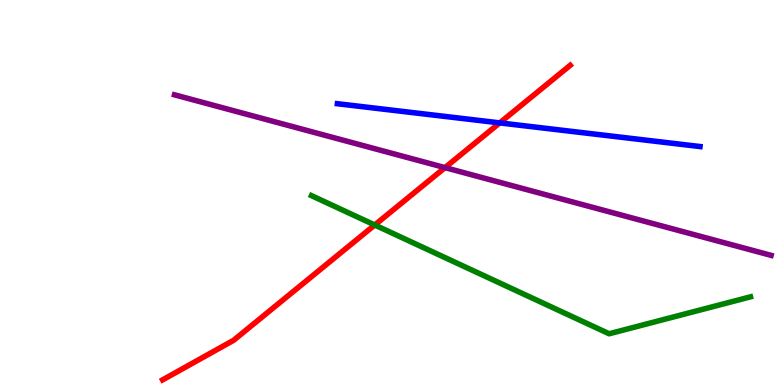[{'lines': ['blue', 'red'], 'intersections': [{'x': 6.45, 'y': 6.81}]}, {'lines': ['green', 'red'], 'intersections': [{'x': 4.84, 'y': 4.16}]}, {'lines': ['purple', 'red'], 'intersections': [{'x': 5.74, 'y': 5.65}]}, {'lines': ['blue', 'green'], 'intersections': []}, {'lines': ['blue', 'purple'], 'intersections': []}, {'lines': ['green', 'purple'], 'intersections': []}]